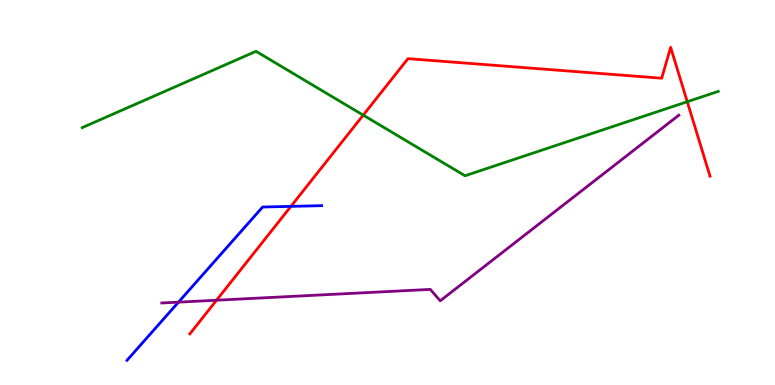[{'lines': ['blue', 'red'], 'intersections': [{'x': 3.75, 'y': 4.64}]}, {'lines': ['green', 'red'], 'intersections': [{'x': 4.69, 'y': 7.01}, {'x': 8.87, 'y': 7.36}]}, {'lines': ['purple', 'red'], 'intersections': [{'x': 2.79, 'y': 2.2}]}, {'lines': ['blue', 'green'], 'intersections': []}, {'lines': ['blue', 'purple'], 'intersections': [{'x': 2.3, 'y': 2.15}]}, {'lines': ['green', 'purple'], 'intersections': []}]